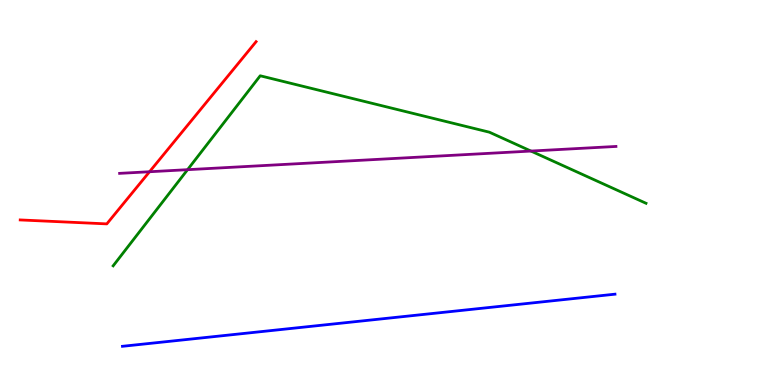[{'lines': ['blue', 'red'], 'intersections': []}, {'lines': ['green', 'red'], 'intersections': []}, {'lines': ['purple', 'red'], 'intersections': [{'x': 1.93, 'y': 5.54}]}, {'lines': ['blue', 'green'], 'intersections': []}, {'lines': ['blue', 'purple'], 'intersections': []}, {'lines': ['green', 'purple'], 'intersections': [{'x': 2.42, 'y': 5.59}, {'x': 6.85, 'y': 6.08}]}]